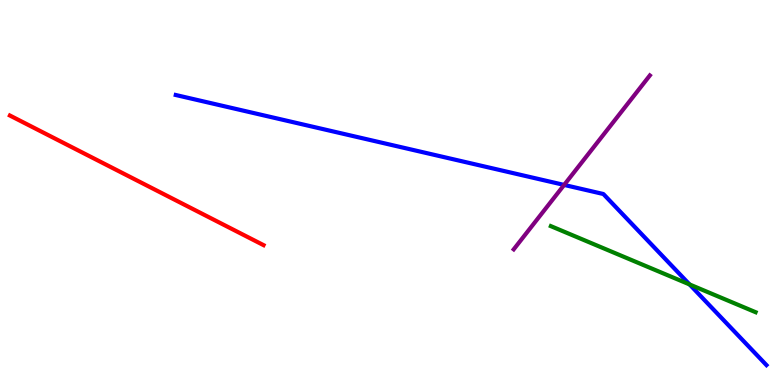[{'lines': ['blue', 'red'], 'intersections': []}, {'lines': ['green', 'red'], 'intersections': []}, {'lines': ['purple', 'red'], 'intersections': []}, {'lines': ['blue', 'green'], 'intersections': [{'x': 8.9, 'y': 2.61}]}, {'lines': ['blue', 'purple'], 'intersections': [{'x': 7.28, 'y': 5.2}]}, {'lines': ['green', 'purple'], 'intersections': []}]